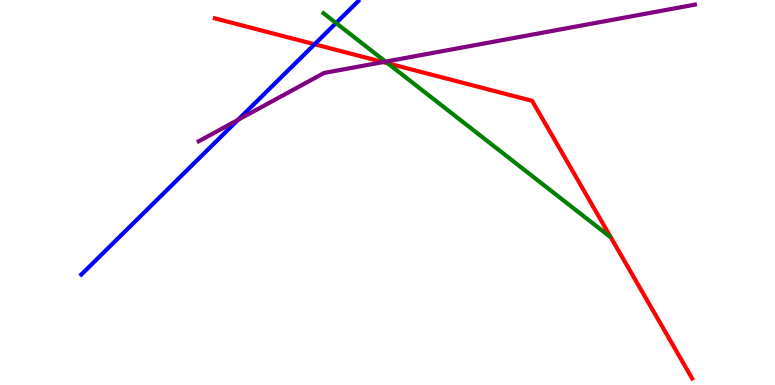[{'lines': ['blue', 'red'], 'intersections': [{'x': 4.06, 'y': 8.85}]}, {'lines': ['green', 'red'], 'intersections': [{'x': 5.0, 'y': 8.36}]}, {'lines': ['purple', 'red'], 'intersections': [{'x': 4.94, 'y': 8.39}]}, {'lines': ['blue', 'green'], 'intersections': [{'x': 4.34, 'y': 9.4}]}, {'lines': ['blue', 'purple'], 'intersections': [{'x': 3.07, 'y': 6.89}]}, {'lines': ['green', 'purple'], 'intersections': [{'x': 4.97, 'y': 8.4}]}]